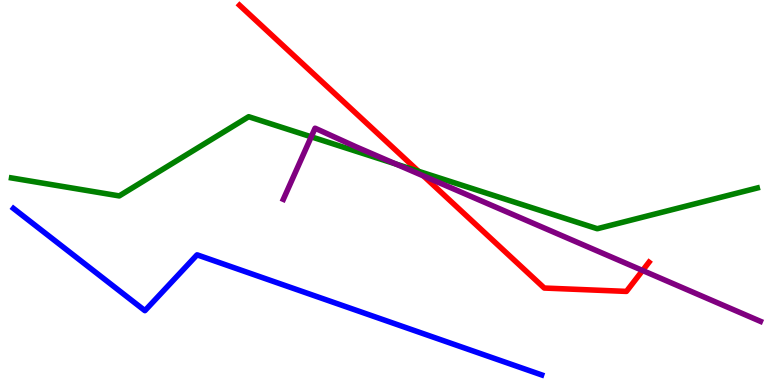[{'lines': ['blue', 'red'], 'intersections': []}, {'lines': ['green', 'red'], 'intersections': [{'x': 5.4, 'y': 5.55}]}, {'lines': ['purple', 'red'], 'intersections': [{'x': 5.46, 'y': 5.43}, {'x': 8.29, 'y': 2.97}]}, {'lines': ['blue', 'green'], 'intersections': []}, {'lines': ['blue', 'purple'], 'intersections': []}, {'lines': ['green', 'purple'], 'intersections': [{'x': 4.02, 'y': 6.45}, {'x': 5.11, 'y': 5.74}]}]